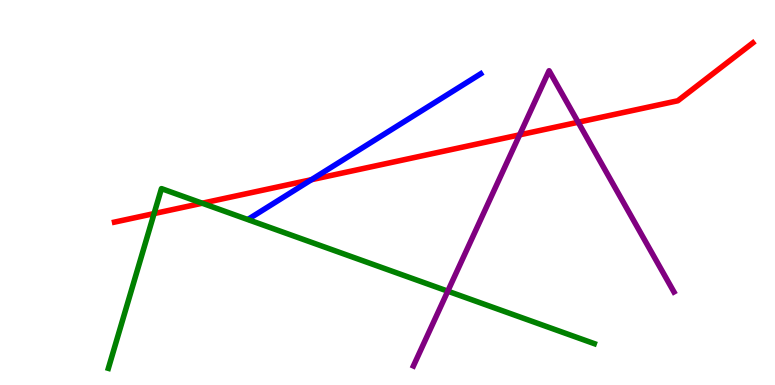[{'lines': ['blue', 'red'], 'intersections': [{'x': 4.02, 'y': 5.33}]}, {'lines': ['green', 'red'], 'intersections': [{'x': 1.99, 'y': 4.45}, {'x': 2.61, 'y': 4.72}]}, {'lines': ['purple', 'red'], 'intersections': [{'x': 6.7, 'y': 6.5}, {'x': 7.46, 'y': 6.82}]}, {'lines': ['blue', 'green'], 'intersections': []}, {'lines': ['blue', 'purple'], 'intersections': []}, {'lines': ['green', 'purple'], 'intersections': [{'x': 5.78, 'y': 2.44}]}]